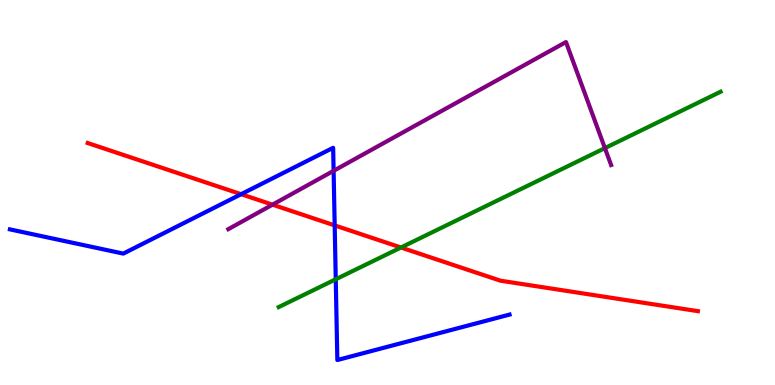[{'lines': ['blue', 'red'], 'intersections': [{'x': 3.11, 'y': 4.96}, {'x': 4.32, 'y': 4.15}]}, {'lines': ['green', 'red'], 'intersections': [{'x': 5.17, 'y': 3.57}]}, {'lines': ['purple', 'red'], 'intersections': [{'x': 3.52, 'y': 4.68}]}, {'lines': ['blue', 'green'], 'intersections': [{'x': 4.33, 'y': 2.75}]}, {'lines': ['blue', 'purple'], 'intersections': [{'x': 4.3, 'y': 5.56}]}, {'lines': ['green', 'purple'], 'intersections': [{'x': 7.81, 'y': 6.15}]}]